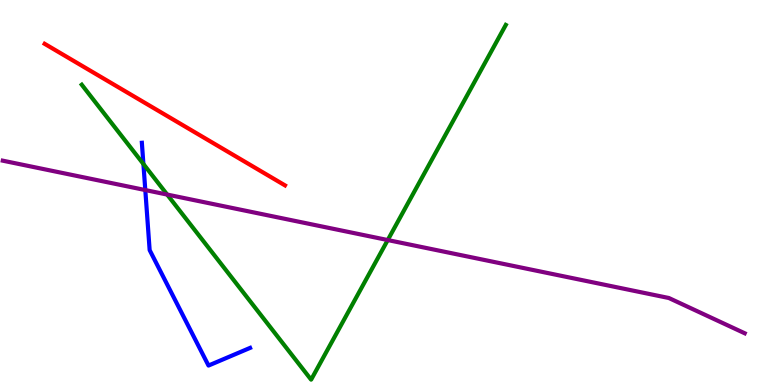[{'lines': ['blue', 'red'], 'intersections': []}, {'lines': ['green', 'red'], 'intersections': []}, {'lines': ['purple', 'red'], 'intersections': []}, {'lines': ['blue', 'green'], 'intersections': [{'x': 1.85, 'y': 5.74}]}, {'lines': ['blue', 'purple'], 'intersections': [{'x': 1.87, 'y': 5.06}]}, {'lines': ['green', 'purple'], 'intersections': [{'x': 2.16, 'y': 4.95}, {'x': 5.0, 'y': 3.77}]}]